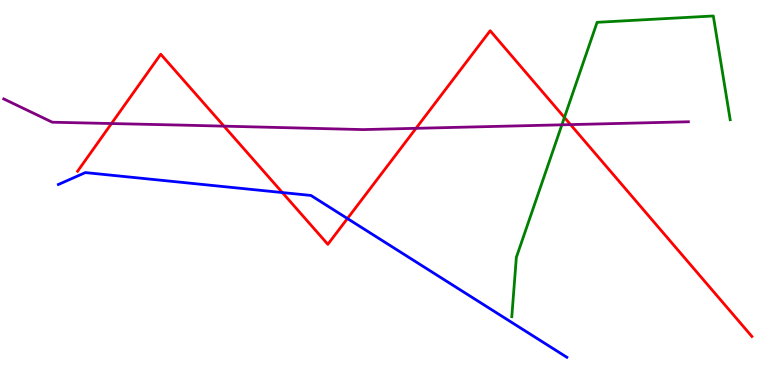[{'lines': ['blue', 'red'], 'intersections': [{'x': 3.64, 'y': 5.0}, {'x': 4.48, 'y': 4.32}]}, {'lines': ['green', 'red'], 'intersections': [{'x': 7.28, 'y': 6.95}]}, {'lines': ['purple', 'red'], 'intersections': [{'x': 1.44, 'y': 6.79}, {'x': 2.89, 'y': 6.72}, {'x': 5.37, 'y': 6.67}, {'x': 7.36, 'y': 6.76}]}, {'lines': ['blue', 'green'], 'intersections': []}, {'lines': ['blue', 'purple'], 'intersections': []}, {'lines': ['green', 'purple'], 'intersections': [{'x': 7.25, 'y': 6.76}]}]